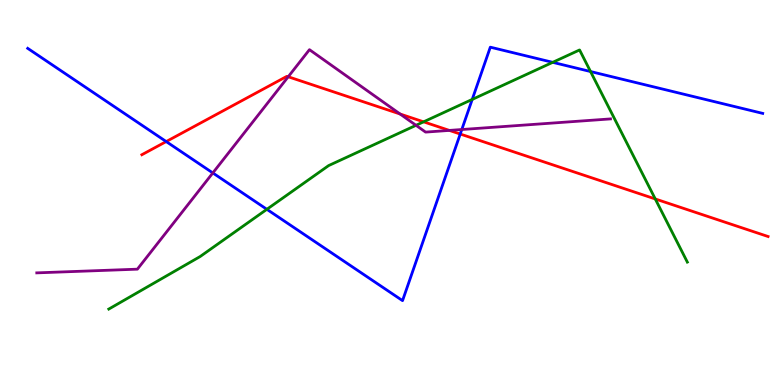[{'lines': ['blue', 'red'], 'intersections': [{'x': 2.14, 'y': 6.32}, {'x': 5.94, 'y': 6.52}]}, {'lines': ['green', 'red'], 'intersections': [{'x': 5.47, 'y': 6.84}, {'x': 8.46, 'y': 4.83}]}, {'lines': ['purple', 'red'], 'intersections': [{'x': 3.72, 'y': 8.01}, {'x': 5.16, 'y': 7.04}, {'x': 5.8, 'y': 6.61}]}, {'lines': ['blue', 'green'], 'intersections': [{'x': 3.44, 'y': 4.56}, {'x': 6.09, 'y': 7.42}, {'x': 7.13, 'y': 8.38}, {'x': 7.62, 'y': 8.14}]}, {'lines': ['blue', 'purple'], 'intersections': [{'x': 2.75, 'y': 5.51}, {'x': 5.96, 'y': 6.64}]}, {'lines': ['green', 'purple'], 'intersections': [{'x': 5.37, 'y': 6.75}]}]